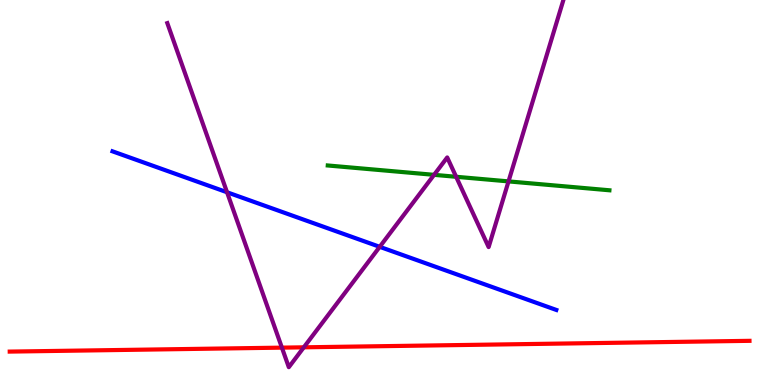[{'lines': ['blue', 'red'], 'intersections': []}, {'lines': ['green', 'red'], 'intersections': []}, {'lines': ['purple', 'red'], 'intersections': [{'x': 3.64, 'y': 0.97}, {'x': 3.92, 'y': 0.979}]}, {'lines': ['blue', 'green'], 'intersections': []}, {'lines': ['blue', 'purple'], 'intersections': [{'x': 2.93, 'y': 5.01}, {'x': 4.9, 'y': 3.59}]}, {'lines': ['green', 'purple'], 'intersections': [{'x': 5.6, 'y': 5.46}, {'x': 5.89, 'y': 5.41}, {'x': 6.56, 'y': 5.29}]}]